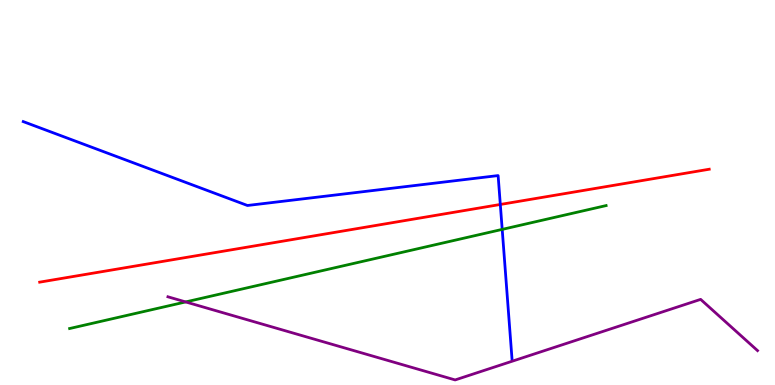[{'lines': ['blue', 'red'], 'intersections': [{'x': 6.46, 'y': 4.69}]}, {'lines': ['green', 'red'], 'intersections': []}, {'lines': ['purple', 'red'], 'intersections': []}, {'lines': ['blue', 'green'], 'intersections': [{'x': 6.48, 'y': 4.04}]}, {'lines': ['blue', 'purple'], 'intersections': []}, {'lines': ['green', 'purple'], 'intersections': [{'x': 2.4, 'y': 2.16}]}]